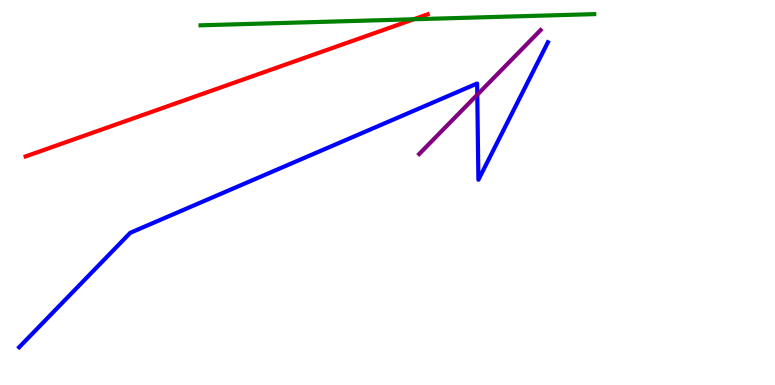[{'lines': ['blue', 'red'], 'intersections': []}, {'lines': ['green', 'red'], 'intersections': [{'x': 5.34, 'y': 9.5}]}, {'lines': ['purple', 'red'], 'intersections': []}, {'lines': ['blue', 'green'], 'intersections': []}, {'lines': ['blue', 'purple'], 'intersections': [{'x': 6.16, 'y': 7.54}]}, {'lines': ['green', 'purple'], 'intersections': []}]